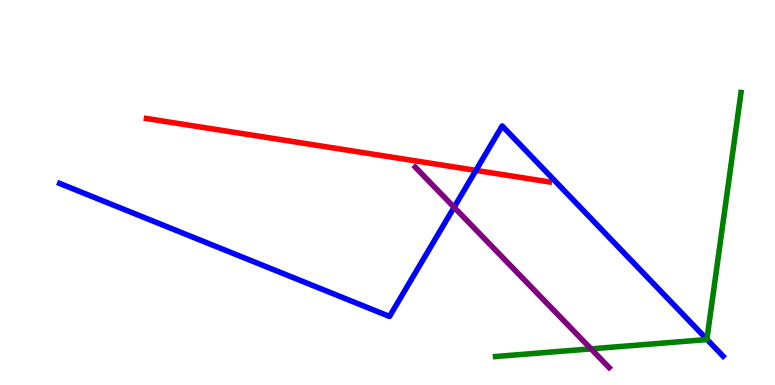[{'lines': ['blue', 'red'], 'intersections': [{'x': 6.14, 'y': 5.57}]}, {'lines': ['green', 'red'], 'intersections': []}, {'lines': ['purple', 'red'], 'intersections': []}, {'lines': ['blue', 'green'], 'intersections': [{'x': 9.12, 'y': 1.19}]}, {'lines': ['blue', 'purple'], 'intersections': [{'x': 5.86, 'y': 4.62}]}, {'lines': ['green', 'purple'], 'intersections': [{'x': 7.63, 'y': 0.939}]}]